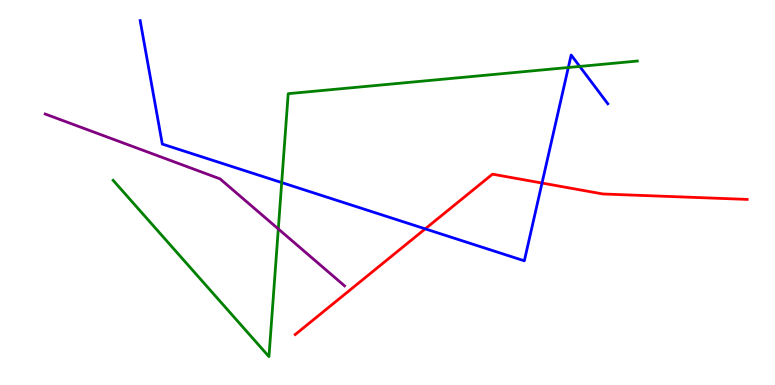[{'lines': ['blue', 'red'], 'intersections': [{'x': 5.49, 'y': 4.06}, {'x': 6.99, 'y': 5.25}]}, {'lines': ['green', 'red'], 'intersections': []}, {'lines': ['purple', 'red'], 'intersections': []}, {'lines': ['blue', 'green'], 'intersections': [{'x': 3.63, 'y': 5.26}, {'x': 7.33, 'y': 8.25}, {'x': 7.48, 'y': 8.27}]}, {'lines': ['blue', 'purple'], 'intersections': []}, {'lines': ['green', 'purple'], 'intersections': [{'x': 3.59, 'y': 4.05}]}]